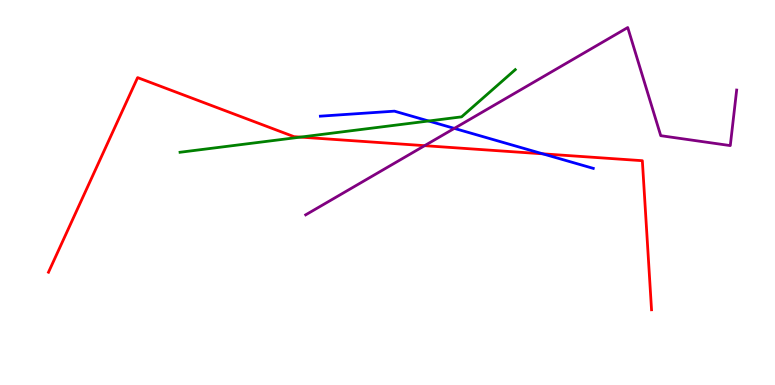[{'lines': ['blue', 'red'], 'intersections': [{'x': 7.0, 'y': 6.0}]}, {'lines': ['green', 'red'], 'intersections': [{'x': 3.88, 'y': 6.44}]}, {'lines': ['purple', 'red'], 'intersections': [{'x': 5.48, 'y': 6.22}]}, {'lines': ['blue', 'green'], 'intersections': [{'x': 5.53, 'y': 6.86}]}, {'lines': ['blue', 'purple'], 'intersections': [{'x': 5.86, 'y': 6.67}]}, {'lines': ['green', 'purple'], 'intersections': []}]